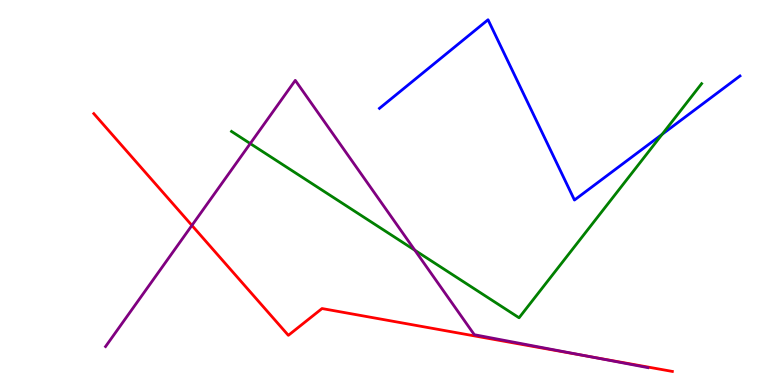[{'lines': ['blue', 'red'], 'intersections': []}, {'lines': ['green', 'red'], 'intersections': []}, {'lines': ['purple', 'red'], 'intersections': [{'x': 2.48, 'y': 4.15}, {'x': 7.61, 'y': 0.739}]}, {'lines': ['blue', 'green'], 'intersections': [{'x': 8.54, 'y': 6.51}]}, {'lines': ['blue', 'purple'], 'intersections': []}, {'lines': ['green', 'purple'], 'intersections': [{'x': 3.23, 'y': 6.27}, {'x': 5.35, 'y': 3.5}]}]